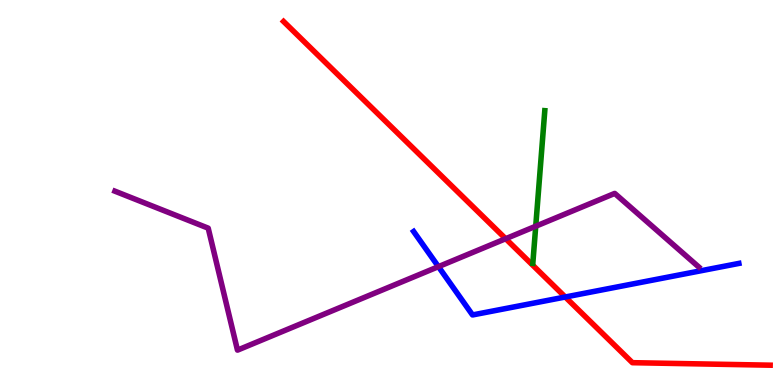[{'lines': ['blue', 'red'], 'intersections': [{'x': 7.29, 'y': 2.29}]}, {'lines': ['green', 'red'], 'intersections': []}, {'lines': ['purple', 'red'], 'intersections': [{'x': 6.52, 'y': 3.8}]}, {'lines': ['blue', 'green'], 'intersections': []}, {'lines': ['blue', 'purple'], 'intersections': [{'x': 5.66, 'y': 3.07}]}, {'lines': ['green', 'purple'], 'intersections': [{'x': 6.91, 'y': 4.12}]}]